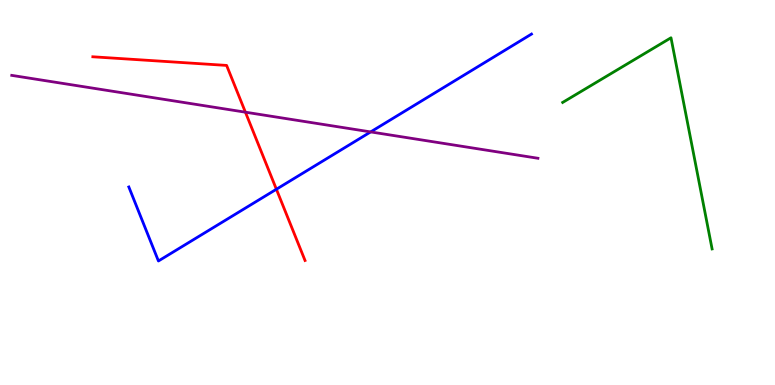[{'lines': ['blue', 'red'], 'intersections': [{'x': 3.57, 'y': 5.08}]}, {'lines': ['green', 'red'], 'intersections': []}, {'lines': ['purple', 'red'], 'intersections': [{'x': 3.17, 'y': 7.09}]}, {'lines': ['blue', 'green'], 'intersections': []}, {'lines': ['blue', 'purple'], 'intersections': [{'x': 4.78, 'y': 6.57}]}, {'lines': ['green', 'purple'], 'intersections': []}]